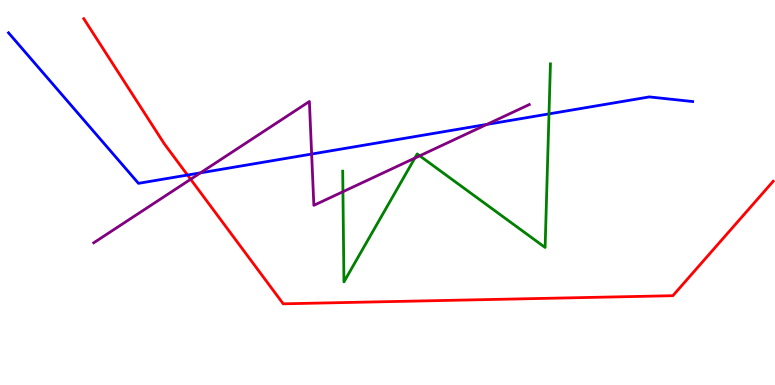[{'lines': ['blue', 'red'], 'intersections': [{'x': 2.42, 'y': 5.45}]}, {'lines': ['green', 'red'], 'intersections': []}, {'lines': ['purple', 'red'], 'intersections': [{'x': 2.46, 'y': 5.34}]}, {'lines': ['blue', 'green'], 'intersections': [{'x': 7.08, 'y': 7.04}]}, {'lines': ['blue', 'purple'], 'intersections': [{'x': 2.59, 'y': 5.51}, {'x': 4.02, 'y': 6.0}, {'x': 6.28, 'y': 6.77}]}, {'lines': ['green', 'purple'], 'intersections': [{'x': 4.43, 'y': 5.02}, {'x': 5.35, 'y': 5.89}, {'x': 5.42, 'y': 5.95}]}]